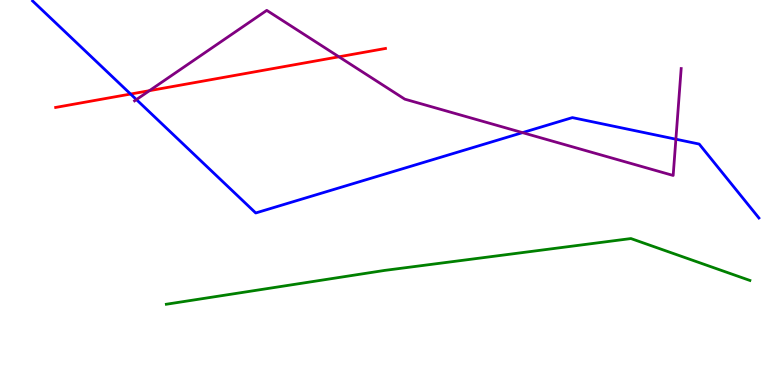[{'lines': ['blue', 'red'], 'intersections': [{'x': 1.68, 'y': 7.56}]}, {'lines': ['green', 'red'], 'intersections': []}, {'lines': ['purple', 'red'], 'intersections': [{'x': 1.93, 'y': 7.64}, {'x': 4.37, 'y': 8.52}]}, {'lines': ['blue', 'green'], 'intersections': []}, {'lines': ['blue', 'purple'], 'intersections': [{'x': 1.76, 'y': 7.41}, {'x': 6.74, 'y': 6.56}, {'x': 8.72, 'y': 6.38}]}, {'lines': ['green', 'purple'], 'intersections': []}]